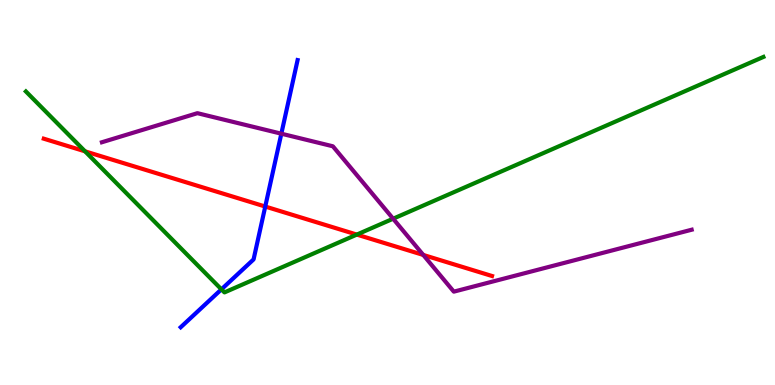[{'lines': ['blue', 'red'], 'intersections': [{'x': 3.42, 'y': 4.64}]}, {'lines': ['green', 'red'], 'intersections': [{'x': 1.1, 'y': 6.07}, {'x': 4.6, 'y': 3.91}]}, {'lines': ['purple', 'red'], 'intersections': [{'x': 5.46, 'y': 3.38}]}, {'lines': ['blue', 'green'], 'intersections': [{'x': 2.86, 'y': 2.48}]}, {'lines': ['blue', 'purple'], 'intersections': [{'x': 3.63, 'y': 6.53}]}, {'lines': ['green', 'purple'], 'intersections': [{'x': 5.07, 'y': 4.32}]}]